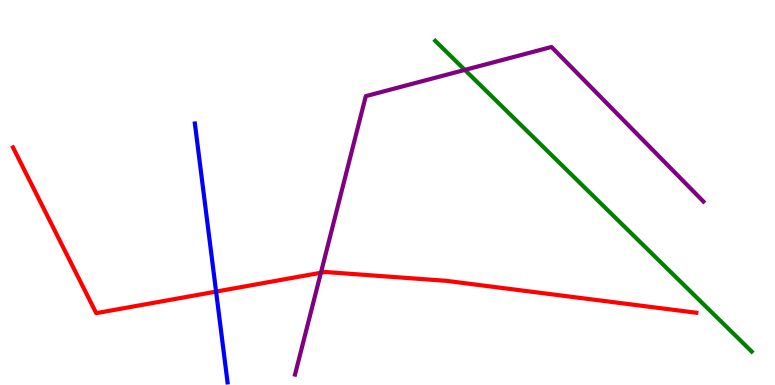[{'lines': ['blue', 'red'], 'intersections': [{'x': 2.79, 'y': 2.43}]}, {'lines': ['green', 'red'], 'intersections': []}, {'lines': ['purple', 'red'], 'intersections': [{'x': 4.14, 'y': 2.92}]}, {'lines': ['blue', 'green'], 'intersections': []}, {'lines': ['blue', 'purple'], 'intersections': []}, {'lines': ['green', 'purple'], 'intersections': [{'x': 6.0, 'y': 8.18}]}]